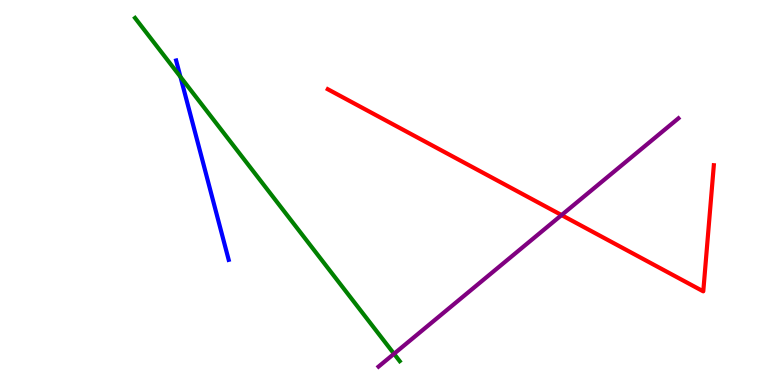[{'lines': ['blue', 'red'], 'intersections': []}, {'lines': ['green', 'red'], 'intersections': []}, {'lines': ['purple', 'red'], 'intersections': [{'x': 7.25, 'y': 4.41}]}, {'lines': ['blue', 'green'], 'intersections': [{'x': 2.33, 'y': 8.0}]}, {'lines': ['blue', 'purple'], 'intersections': []}, {'lines': ['green', 'purple'], 'intersections': [{'x': 5.08, 'y': 0.811}]}]